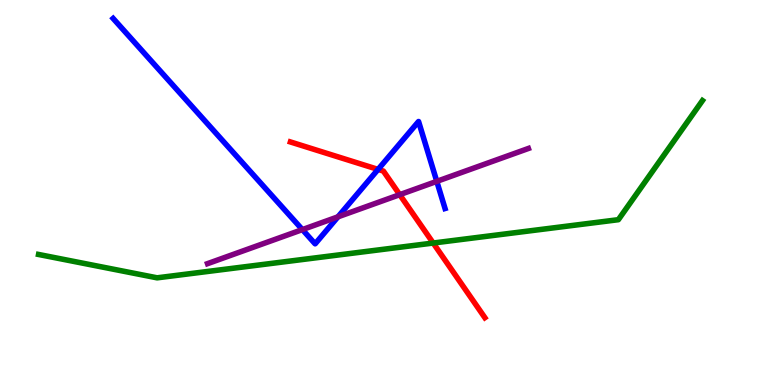[{'lines': ['blue', 'red'], 'intersections': [{'x': 4.88, 'y': 5.6}]}, {'lines': ['green', 'red'], 'intersections': [{'x': 5.59, 'y': 3.69}]}, {'lines': ['purple', 'red'], 'intersections': [{'x': 5.16, 'y': 4.94}]}, {'lines': ['blue', 'green'], 'intersections': []}, {'lines': ['blue', 'purple'], 'intersections': [{'x': 3.9, 'y': 4.04}, {'x': 4.36, 'y': 4.37}, {'x': 5.64, 'y': 5.29}]}, {'lines': ['green', 'purple'], 'intersections': []}]